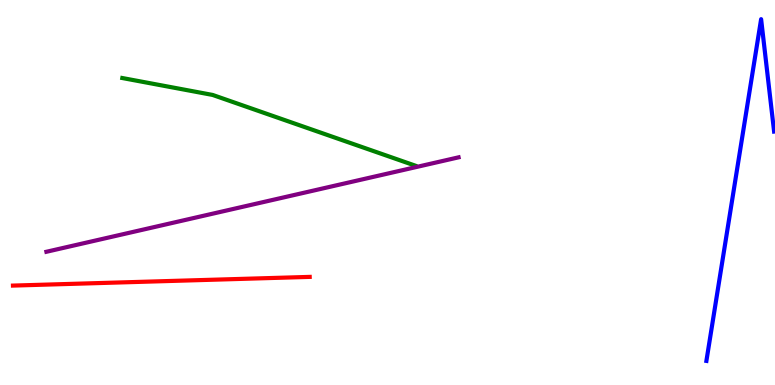[{'lines': ['blue', 'red'], 'intersections': []}, {'lines': ['green', 'red'], 'intersections': []}, {'lines': ['purple', 'red'], 'intersections': []}, {'lines': ['blue', 'green'], 'intersections': []}, {'lines': ['blue', 'purple'], 'intersections': []}, {'lines': ['green', 'purple'], 'intersections': []}]